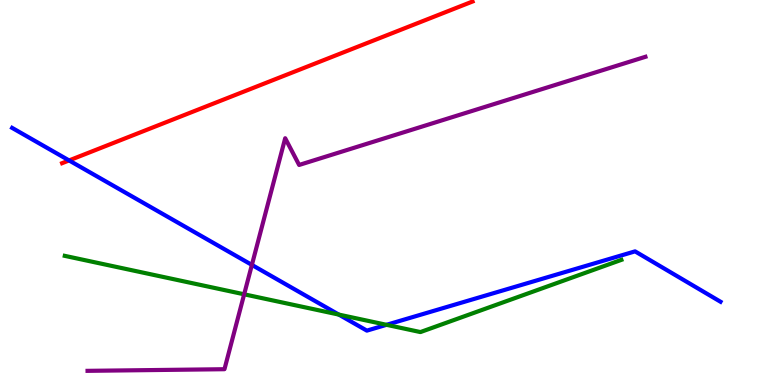[{'lines': ['blue', 'red'], 'intersections': [{'x': 0.891, 'y': 5.83}]}, {'lines': ['green', 'red'], 'intersections': []}, {'lines': ['purple', 'red'], 'intersections': []}, {'lines': ['blue', 'green'], 'intersections': [{'x': 4.37, 'y': 1.83}, {'x': 4.99, 'y': 1.56}]}, {'lines': ['blue', 'purple'], 'intersections': [{'x': 3.25, 'y': 3.12}]}, {'lines': ['green', 'purple'], 'intersections': [{'x': 3.15, 'y': 2.36}]}]